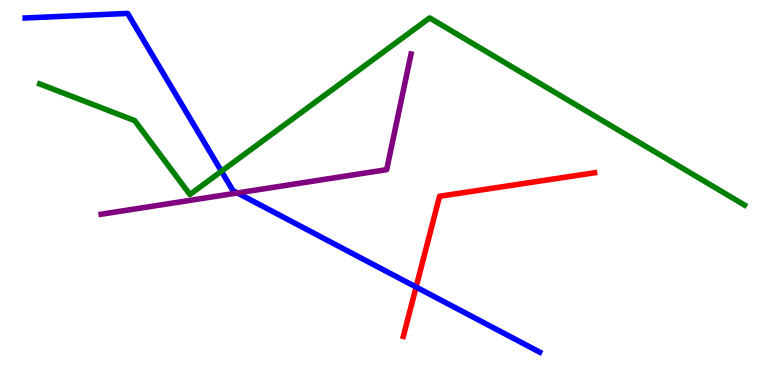[{'lines': ['blue', 'red'], 'intersections': [{'x': 5.37, 'y': 2.54}]}, {'lines': ['green', 'red'], 'intersections': []}, {'lines': ['purple', 'red'], 'intersections': []}, {'lines': ['blue', 'green'], 'intersections': [{'x': 2.86, 'y': 5.55}]}, {'lines': ['blue', 'purple'], 'intersections': [{'x': 3.06, 'y': 4.99}]}, {'lines': ['green', 'purple'], 'intersections': []}]